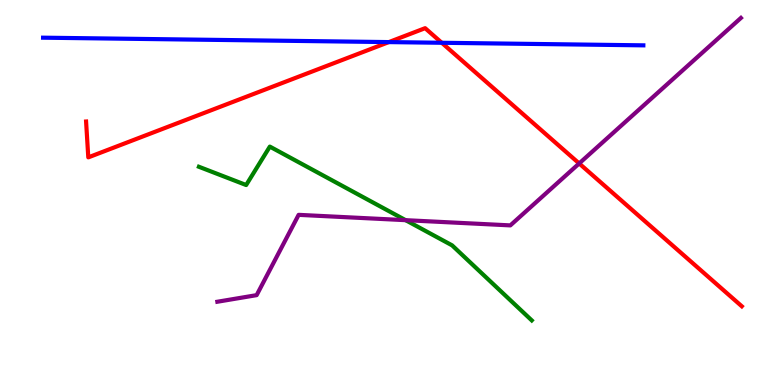[{'lines': ['blue', 'red'], 'intersections': [{'x': 5.02, 'y': 8.91}, {'x': 5.7, 'y': 8.89}]}, {'lines': ['green', 'red'], 'intersections': []}, {'lines': ['purple', 'red'], 'intersections': [{'x': 7.47, 'y': 5.75}]}, {'lines': ['blue', 'green'], 'intersections': []}, {'lines': ['blue', 'purple'], 'intersections': []}, {'lines': ['green', 'purple'], 'intersections': [{'x': 5.23, 'y': 4.28}]}]